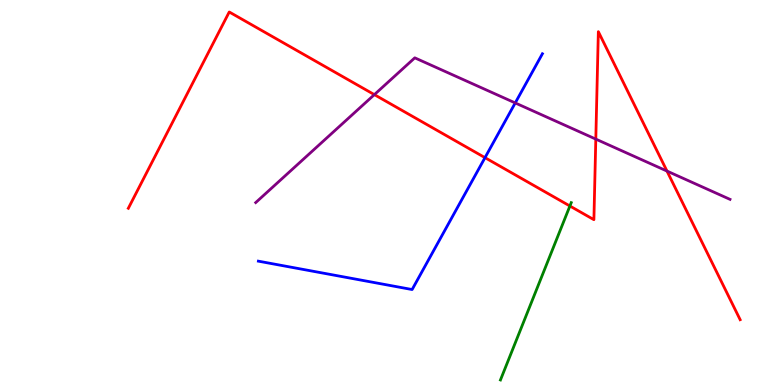[{'lines': ['blue', 'red'], 'intersections': [{'x': 6.26, 'y': 5.91}]}, {'lines': ['green', 'red'], 'intersections': [{'x': 7.35, 'y': 4.65}]}, {'lines': ['purple', 'red'], 'intersections': [{'x': 4.83, 'y': 7.54}, {'x': 7.69, 'y': 6.39}, {'x': 8.61, 'y': 5.56}]}, {'lines': ['blue', 'green'], 'intersections': []}, {'lines': ['blue', 'purple'], 'intersections': [{'x': 6.65, 'y': 7.33}]}, {'lines': ['green', 'purple'], 'intersections': []}]